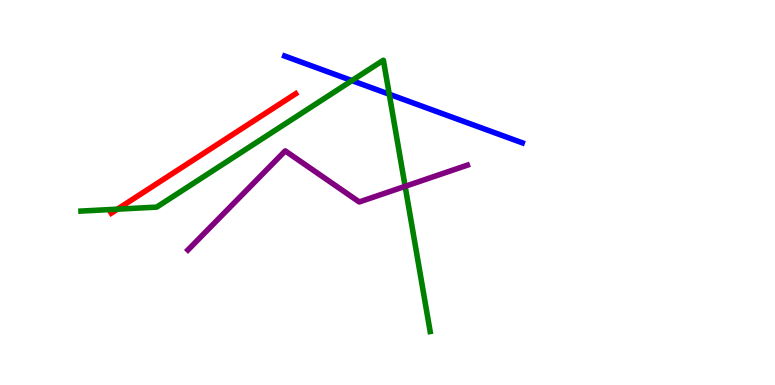[{'lines': ['blue', 'red'], 'intersections': []}, {'lines': ['green', 'red'], 'intersections': [{'x': 1.52, 'y': 4.57}]}, {'lines': ['purple', 'red'], 'intersections': []}, {'lines': ['blue', 'green'], 'intersections': [{'x': 4.54, 'y': 7.91}, {'x': 5.02, 'y': 7.55}]}, {'lines': ['blue', 'purple'], 'intersections': []}, {'lines': ['green', 'purple'], 'intersections': [{'x': 5.23, 'y': 5.16}]}]